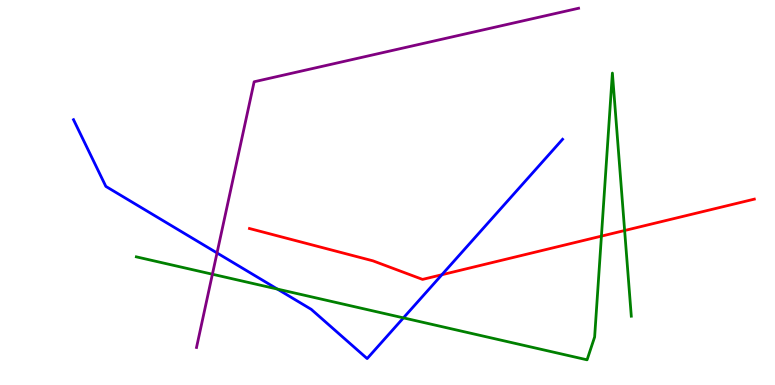[{'lines': ['blue', 'red'], 'intersections': [{'x': 5.7, 'y': 2.86}]}, {'lines': ['green', 'red'], 'intersections': [{'x': 7.76, 'y': 3.87}, {'x': 8.06, 'y': 4.01}]}, {'lines': ['purple', 'red'], 'intersections': []}, {'lines': ['blue', 'green'], 'intersections': [{'x': 3.58, 'y': 2.49}, {'x': 5.21, 'y': 1.74}]}, {'lines': ['blue', 'purple'], 'intersections': [{'x': 2.8, 'y': 3.43}]}, {'lines': ['green', 'purple'], 'intersections': [{'x': 2.74, 'y': 2.88}]}]